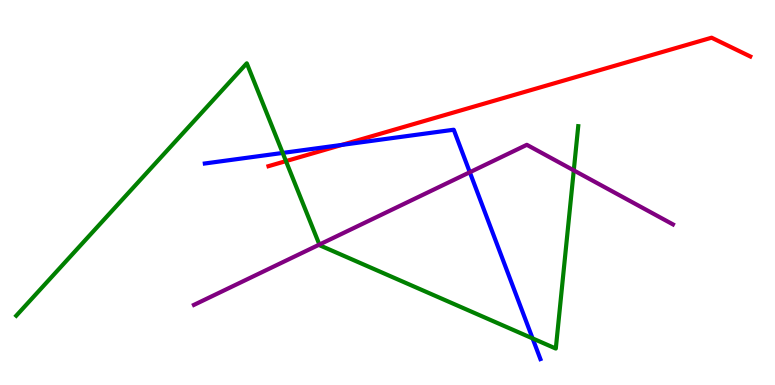[{'lines': ['blue', 'red'], 'intersections': [{'x': 4.41, 'y': 6.24}]}, {'lines': ['green', 'red'], 'intersections': [{'x': 3.69, 'y': 5.82}]}, {'lines': ['purple', 'red'], 'intersections': []}, {'lines': ['blue', 'green'], 'intersections': [{'x': 3.65, 'y': 6.03}, {'x': 6.87, 'y': 1.21}]}, {'lines': ['blue', 'purple'], 'intersections': [{'x': 6.06, 'y': 5.53}]}, {'lines': ['green', 'purple'], 'intersections': [{'x': 4.12, 'y': 3.65}, {'x': 7.4, 'y': 5.57}]}]